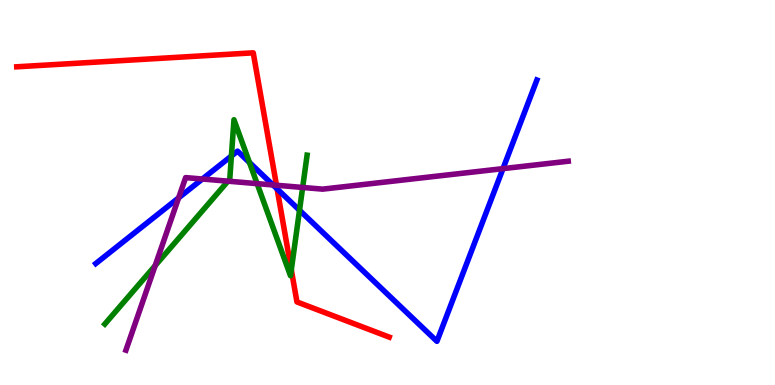[{'lines': ['blue', 'red'], 'intersections': [{'x': 3.58, 'y': 5.09}]}, {'lines': ['green', 'red'], 'intersections': [{'x': 3.76, 'y': 2.99}]}, {'lines': ['purple', 'red'], 'intersections': [{'x': 3.57, 'y': 5.19}]}, {'lines': ['blue', 'green'], 'intersections': [{'x': 2.99, 'y': 5.95}, {'x': 3.22, 'y': 5.78}, {'x': 3.86, 'y': 4.54}]}, {'lines': ['blue', 'purple'], 'intersections': [{'x': 2.3, 'y': 4.86}, {'x': 2.61, 'y': 5.35}, {'x': 3.52, 'y': 5.2}, {'x': 6.49, 'y': 5.62}]}, {'lines': ['green', 'purple'], 'intersections': [{'x': 2.0, 'y': 3.1}, {'x': 2.94, 'y': 5.29}, {'x': 3.32, 'y': 5.23}, {'x': 3.91, 'y': 5.13}]}]